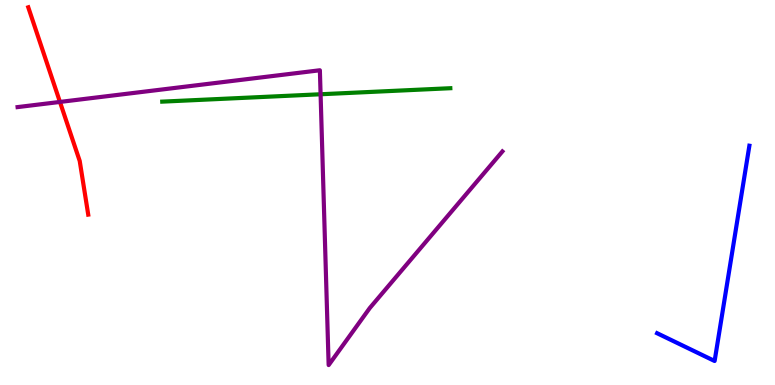[{'lines': ['blue', 'red'], 'intersections': []}, {'lines': ['green', 'red'], 'intersections': []}, {'lines': ['purple', 'red'], 'intersections': [{'x': 0.774, 'y': 7.35}]}, {'lines': ['blue', 'green'], 'intersections': []}, {'lines': ['blue', 'purple'], 'intersections': []}, {'lines': ['green', 'purple'], 'intersections': [{'x': 4.14, 'y': 7.55}]}]